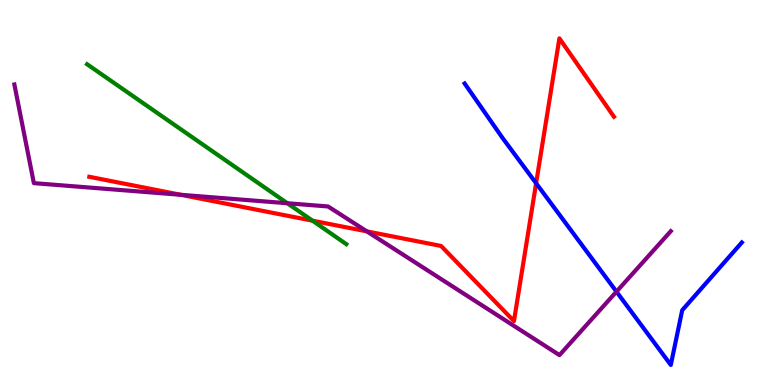[{'lines': ['blue', 'red'], 'intersections': [{'x': 6.92, 'y': 5.24}]}, {'lines': ['green', 'red'], 'intersections': [{'x': 4.03, 'y': 4.27}]}, {'lines': ['purple', 'red'], 'intersections': [{'x': 2.33, 'y': 4.94}, {'x': 4.73, 'y': 3.99}]}, {'lines': ['blue', 'green'], 'intersections': []}, {'lines': ['blue', 'purple'], 'intersections': [{'x': 7.95, 'y': 2.42}]}, {'lines': ['green', 'purple'], 'intersections': [{'x': 3.71, 'y': 4.72}]}]